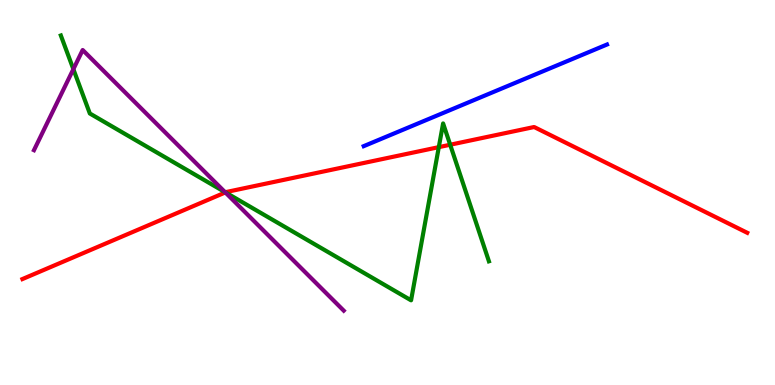[{'lines': ['blue', 'red'], 'intersections': []}, {'lines': ['green', 'red'], 'intersections': [{'x': 2.91, 'y': 5.0}, {'x': 5.66, 'y': 6.18}, {'x': 5.81, 'y': 6.24}]}, {'lines': ['purple', 'red'], 'intersections': [{'x': 2.91, 'y': 5.0}]}, {'lines': ['blue', 'green'], 'intersections': []}, {'lines': ['blue', 'purple'], 'intersections': []}, {'lines': ['green', 'purple'], 'intersections': [{'x': 0.947, 'y': 8.2}, {'x': 2.9, 'y': 5.01}]}]